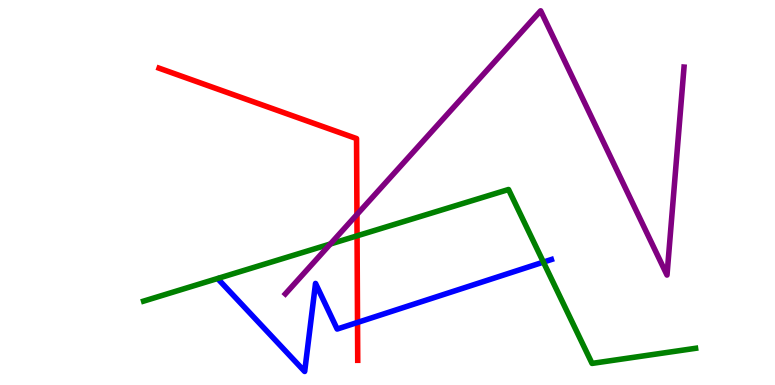[{'lines': ['blue', 'red'], 'intersections': [{'x': 4.61, 'y': 1.62}]}, {'lines': ['green', 'red'], 'intersections': [{'x': 4.61, 'y': 3.87}]}, {'lines': ['purple', 'red'], 'intersections': [{'x': 4.61, 'y': 4.43}]}, {'lines': ['blue', 'green'], 'intersections': [{'x': 7.01, 'y': 3.19}]}, {'lines': ['blue', 'purple'], 'intersections': []}, {'lines': ['green', 'purple'], 'intersections': [{'x': 4.26, 'y': 3.66}]}]